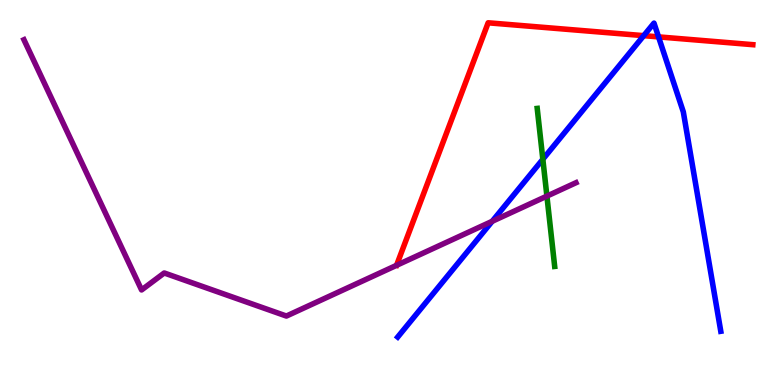[{'lines': ['blue', 'red'], 'intersections': [{'x': 8.31, 'y': 9.07}, {'x': 8.5, 'y': 9.04}]}, {'lines': ['green', 'red'], 'intersections': []}, {'lines': ['purple', 'red'], 'intersections': []}, {'lines': ['blue', 'green'], 'intersections': [{'x': 7.0, 'y': 5.86}]}, {'lines': ['blue', 'purple'], 'intersections': [{'x': 6.35, 'y': 4.25}]}, {'lines': ['green', 'purple'], 'intersections': [{'x': 7.06, 'y': 4.91}]}]